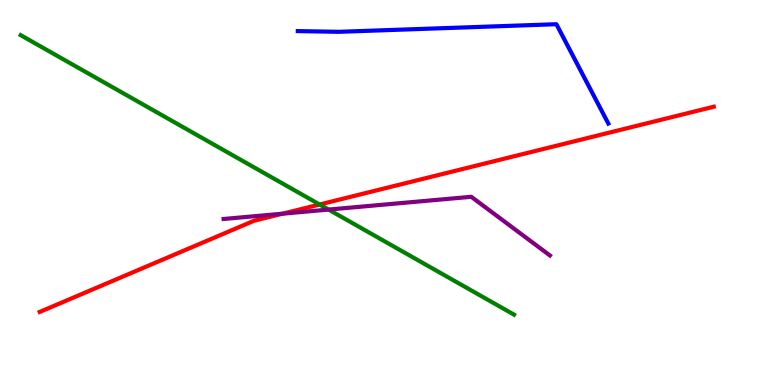[{'lines': ['blue', 'red'], 'intersections': []}, {'lines': ['green', 'red'], 'intersections': [{'x': 4.12, 'y': 4.69}]}, {'lines': ['purple', 'red'], 'intersections': [{'x': 3.65, 'y': 4.45}]}, {'lines': ['blue', 'green'], 'intersections': []}, {'lines': ['blue', 'purple'], 'intersections': []}, {'lines': ['green', 'purple'], 'intersections': [{'x': 4.24, 'y': 4.56}]}]